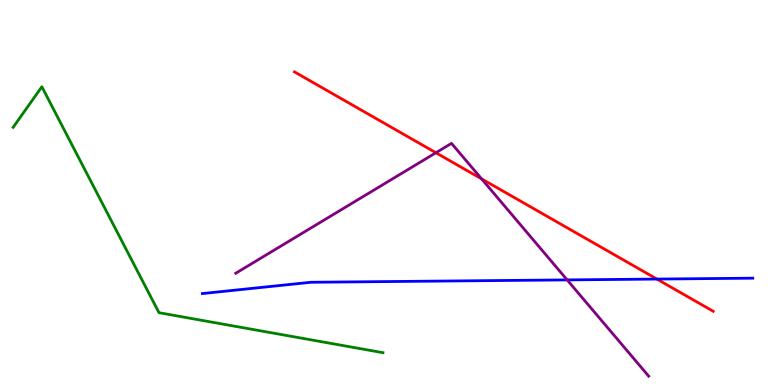[{'lines': ['blue', 'red'], 'intersections': [{'x': 8.48, 'y': 2.75}]}, {'lines': ['green', 'red'], 'intersections': []}, {'lines': ['purple', 'red'], 'intersections': [{'x': 5.62, 'y': 6.03}, {'x': 6.21, 'y': 5.35}]}, {'lines': ['blue', 'green'], 'intersections': []}, {'lines': ['blue', 'purple'], 'intersections': [{'x': 7.32, 'y': 2.73}]}, {'lines': ['green', 'purple'], 'intersections': []}]